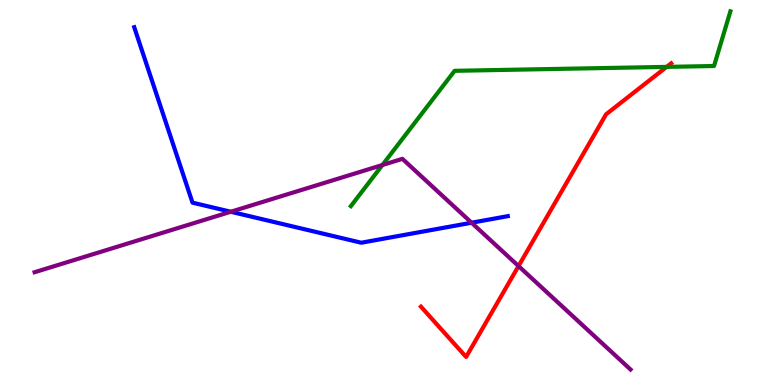[{'lines': ['blue', 'red'], 'intersections': []}, {'lines': ['green', 'red'], 'intersections': [{'x': 8.6, 'y': 8.26}]}, {'lines': ['purple', 'red'], 'intersections': [{'x': 6.69, 'y': 3.09}]}, {'lines': ['blue', 'green'], 'intersections': []}, {'lines': ['blue', 'purple'], 'intersections': [{'x': 2.98, 'y': 4.5}, {'x': 6.08, 'y': 4.21}]}, {'lines': ['green', 'purple'], 'intersections': [{'x': 4.93, 'y': 5.71}]}]